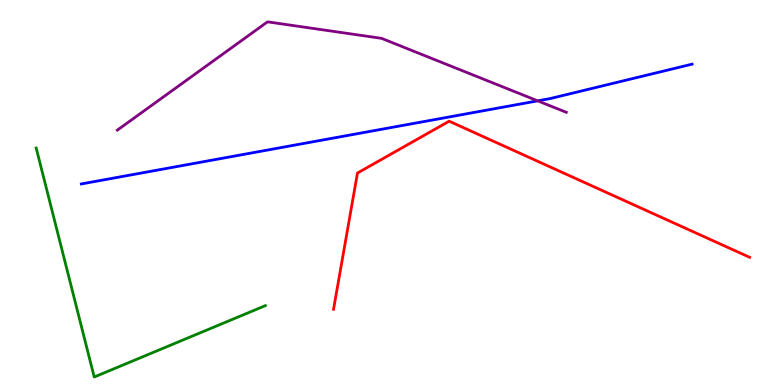[{'lines': ['blue', 'red'], 'intersections': []}, {'lines': ['green', 'red'], 'intersections': []}, {'lines': ['purple', 'red'], 'intersections': []}, {'lines': ['blue', 'green'], 'intersections': []}, {'lines': ['blue', 'purple'], 'intersections': [{'x': 6.94, 'y': 7.38}]}, {'lines': ['green', 'purple'], 'intersections': []}]